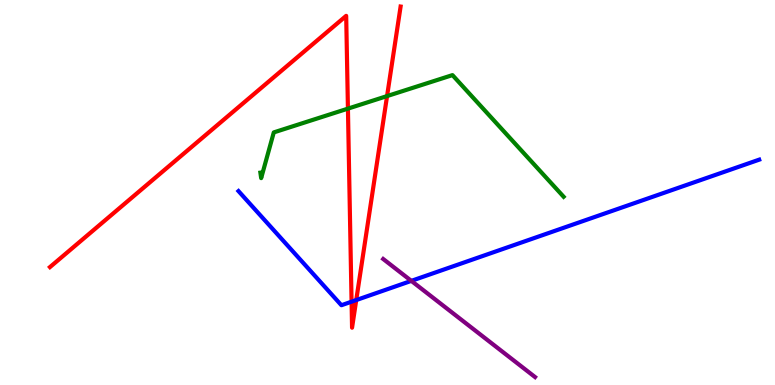[{'lines': ['blue', 'red'], 'intersections': [{'x': 4.54, 'y': 2.16}, {'x': 4.6, 'y': 2.21}]}, {'lines': ['green', 'red'], 'intersections': [{'x': 4.49, 'y': 7.18}, {'x': 4.99, 'y': 7.5}]}, {'lines': ['purple', 'red'], 'intersections': []}, {'lines': ['blue', 'green'], 'intersections': []}, {'lines': ['blue', 'purple'], 'intersections': [{'x': 5.31, 'y': 2.7}]}, {'lines': ['green', 'purple'], 'intersections': []}]